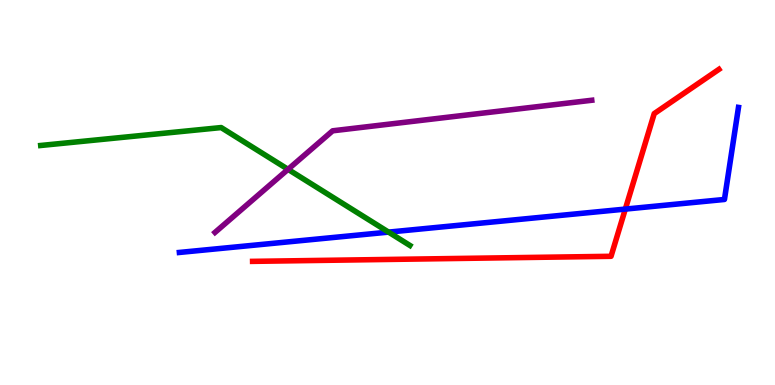[{'lines': ['blue', 'red'], 'intersections': [{'x': 8.07, 'y': 4.57}]}, {'lines': ['green', 'red'], 'intersections': []}, {'lines': ['purple', 'red'], 'intersections': []}, {'lines': ['blue', 'green'], 'intersections': [{'x': 5.01, 'y': 3.97}]}, {'lines': ['blue', 'purple'], 'intersections': []}, {'lines': ['green', 'purple'], 'intersections': [{'x': 3.72, 'y': 5.6}]}]